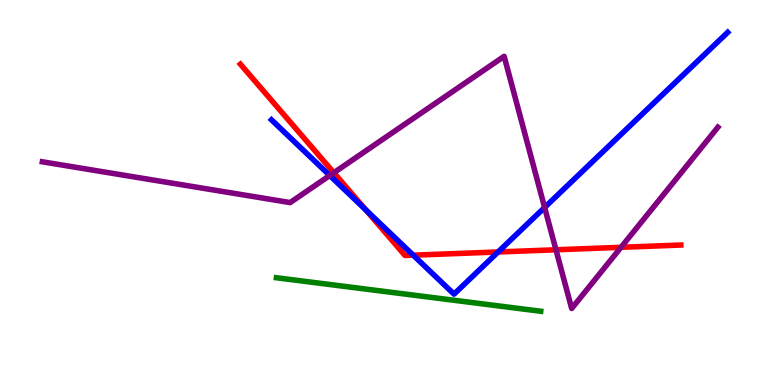[{'lines': ['blue', 'red'], 'intersections': [{'x': 4.72, 'y': 4.55}, {'x': 5.33, 'y': 3.37}, {'x': 6.43, 'y': 3.46}]}, {'lines': ['green', 'red'], 'intersections': []}, {'lines': ['purple', 'red'], 'intersections': [{'x': 4.31, 'y': 5.51}, {'x': 7.17, 'y': 3.51}, {'x': 8.01, 'y': 3.58}]}, {'lines': ['blue', 'green'], 'intersections': []}, {'lines': ['blue', 'purple'], 'intersections': [{'x': 4.26, 'y': 5.44}, {'x': 7.03, 'y': 4.61}]}, {'lines': ['green', 'purple'], 'intersections': []}]